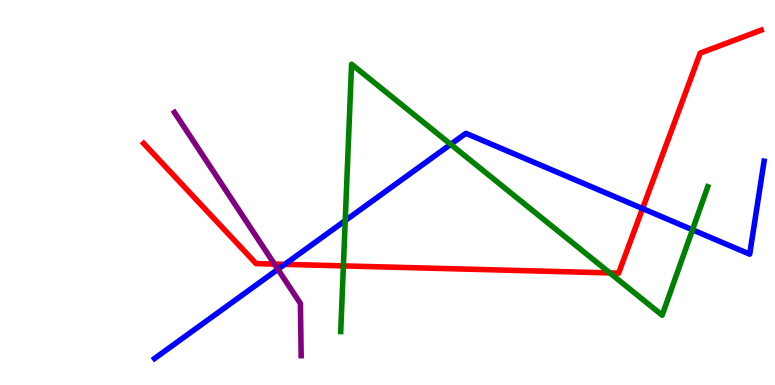[{'lines': ['blue', 'red'], 'intersections': [{'x': 3.67, 'y': 3.13}, {'x': 8.29, 'y': 4.58}]}, {'lines': ['green', 'red'], 'intersections': [{'x': 4.43, 'y': 3.09}, {'x': 7.87, 'y': 2.91}]}, {'lines': ['purple', 'red'], 'intersections': [{'x': 3.54, 'y': 3.14}]}, {'lines': ['blue', 'green'], 'intersections': [{'x': 4.45, 'y': 4.27}, {'x': 5.82, 'y': 6.25}, {'x': 8.94, 'y': 4.03}]}, {'lines': ['blue', 'purple'], 'intersections': [{'x': 3.59, 'y': 3.0}]}, {'lines': ['green', 'purple'], 'intersections': []}]